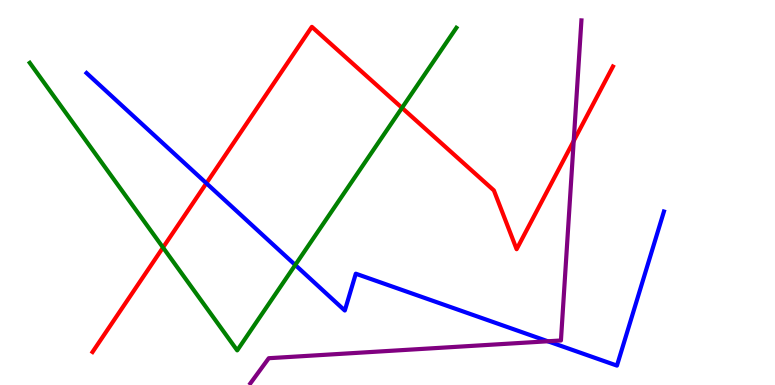[{'lines': ['blue', 'red'], 'intersections': [{'x': 2.66, 'y': 5.24}]}, {'lines': ['green', 'red'], 'intersections': [{'x': 2.1, 'y': 3.57}, {'x': 5.19, 'y': 7.2}]}, {'lines': ['purple', 'red'], 'intersections': [{'x': 7.4, 'y': 6.34}]}, {'lines': ['blue', 'green'], 'intersections': [{'x': 3.81, 'y': 3.12}]}, {'lines': ['blue', 'purple'], 'intersections': [{'x': 7.07, 'y': 1.14}]}, {'lines': ['green', 'purple'], 'intersections': []}]